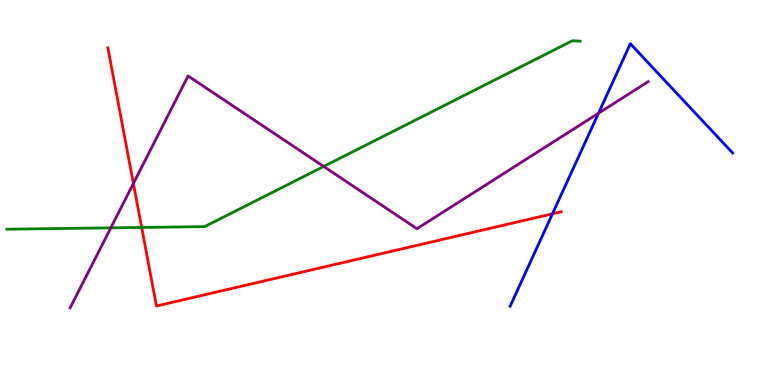[{'lines': ['blue', 'red'], 'intersections': [{'x': 7.13, 'y': 4.45}]}, {'lines': ['green', 'red'], 'intersections': [{'x': 1.83, 'y': 4.09}]}, {'lines': ['purple', 'red'], 'intersections': [{'x': 1.72, 'y': 5.23}]}, {'lines': ['blue', 'green'], 'intersections': []}, {'lines': ['blue', 'purple'], 'intersections': [{'x': 7.72, 'y': 7.06}]}, {'lines': ['green', 'purple'], 'intersections': [{'x': 1.43, 'y': 4.08}, {'x': 4.18, 'y': 5.68}]}]